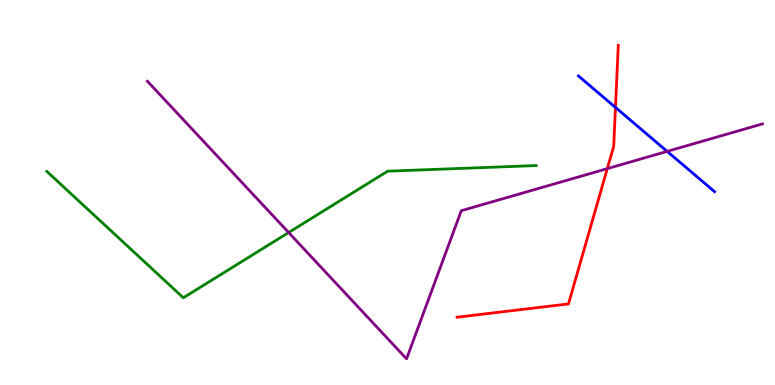[{'lines': ['blue', 'red'], 'intersections': [{'x': 7.94, 'y': 7.21}]}, {'lines': ['green', 'red'], 'intersections': []}, {'lines': ['purple', 'red'], 'intersections': [{'x': 7.84, 'y': 5.62}]}, {'lines': ['blue', 'green'], 'intersections': []}, {'lines': ['blue', 'purple'], 'intersections': [{'x': 8.61, 'y': 6.07}]}, {'lines': ['green', 'purple'], 'intersections': [{'x': 3.72, 'y': 3.96}]}]